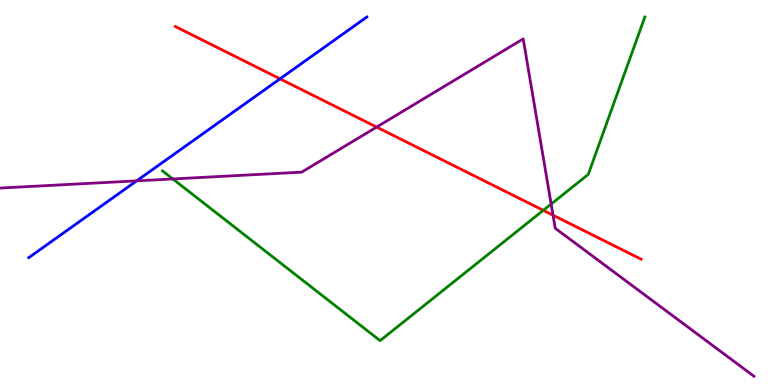[{'lines': ['blue', 'red'], 'intersections': [{'x': 3.61, 'y': 7.95}]}, {'lines': ['green', 'red'], 'intersections': [{'x': 7.01, 'y': 4.54}]}, {'lines': ['purple', 'red'], 'intersections': [{'x': 4.86, 'y': 6.7}, {'x': 7.14, 'y': 4.41}]}, {'lines': ['blue', 'green'], 'intersections': []}, {'lines': ['blue', 'purple'], 'intersections': [{'x': 1.76, 'y': 5.3}]}, {'lines': ['green', 'purple'], 'intersections': [{'x': 2.23, 'y': 5.35}, {'x': 7.11, 'y': 4.7}]}]